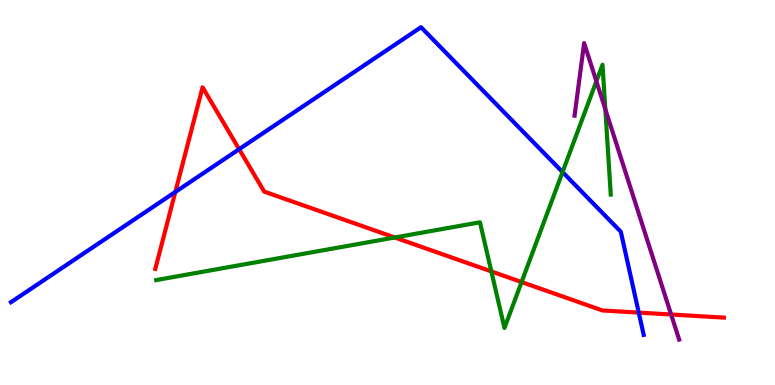[{'lines': ['blue', 'red'], 'intersections': [{'x': 2.26, 'y': 5.01}, {'x': 3.09, 'y': 6.13}, {'x': 8.24, 'y': 1.88}]}, {'lines': ['green', 'red'], 'intersections': [{'x': 5.09, 'y': 3.83}, {'x': 6.34, 'y': 2.95}, {'x': 6.73, 'y': 2.67}]}, {'lines': ['purple', 'red'], 'intersections': [{'x': 8.66, 'y': 1.83}]}, {'lines': ['blue', 'green'], 'intersections': [{'x': 7.26, 'y': 5.53}]}, {'lines': ['blue', 'purple'], 'intersections': []}, {'lines': ['green', 'purple'], 'intersections': [{'x': 7.7, 'y': 7.89}, {'x': 7.81, 'y': 7.16}]}]